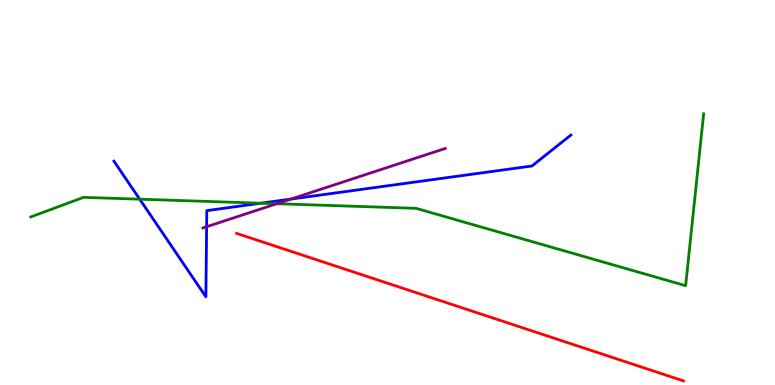[{'lines': ['blue', 'red'], 'intersections': []}, {'lines': ['green', 'red'], 'intersections': []}, {'lines': ['purple', 'red'], 'intersections': []}, {'lines': ['blue', 'green'], 'intersections': [{'x': 1.8, 'y': 4.83}, {'x': 3.37, 'y': 4.72}]}, {'lines': ['blue', 'purple'], 'intersections': [{'x': 2.67, 'y': 4.11}, {'x': 3.75, 'y': 4.83}]}, {'lines': ['green', 'purple'], 'intersections': [{'x': 3.57, 'y': 4.71}]}]